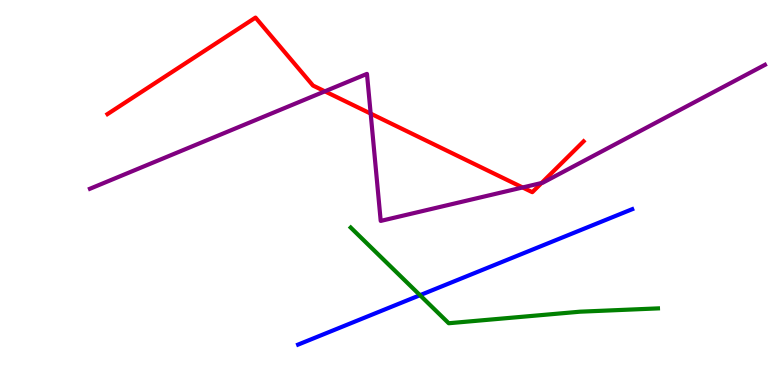[{'lines': ['blue', 'red'], 'intersections': []}, {'lines': ['green', 'red'], 'intersections': []}, {'lines': ['purple', 'red'], 'intersections': [{'x': 4.19, 'y': 7.63}, {'x': 4.78, 'y': 7.05}, {'x': 6.74, 'y': 5.13}, {'x': 6.99, 'y': 5.25}]}, {'lines': ['blue', 'green'], 'intersections': [{'x': 5.42, 'y': 2.33}]}, {'lines': ['blue', 'purple'], 'intersections': []}, {'lines': ['green', 'purple'], 'intersections': []}]